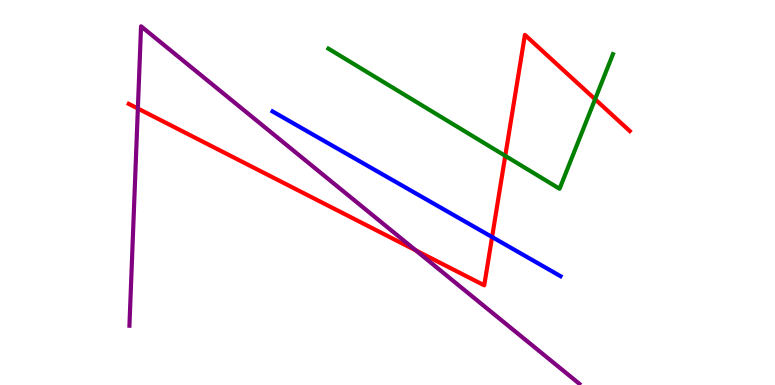[{'lines': ['blue', 'red'], 'intersections': [{'x': 6.35, 'y': 3.84}]}, {'lines': ['green', 'red'], 'intersections': [{'x': 6.52, 'y': 5.95}, {'x': 7.68, 'y': 7.42}]}, {'lines': ['purple', 'red'], 'intersections': [{'x': 1.78, 'y': 7.18}, {'x': 5.37, 'y': 3.5}]}, {'lines': ['blue', 'green'], 'intersections': []}, {'lines': ['blue', 'purple'], 'intersections': []}, {'lines': ['green', 'purple'], 'intersections': []}]